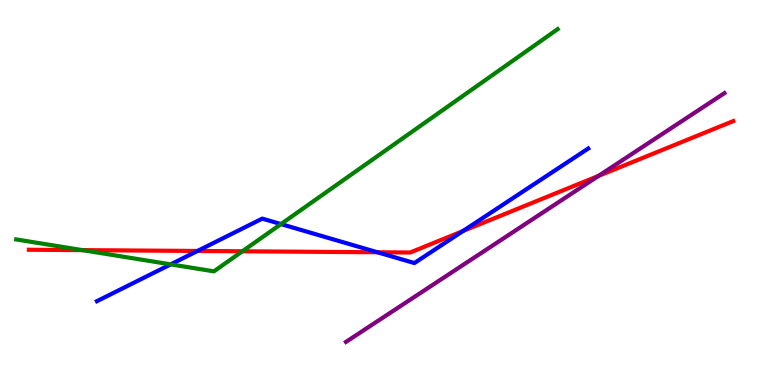[{'lines': ['blue', 'red'], 'intersections': [{'x': 2.55, 'y': 3.48}, {'x': 4.87, 'y': 3.45}, {'x': 5.97, 'y': 4.0}]}, {'lines': ['green', 'red'], 'intersections': [{'x': 1.06, 'y': 3.5}, {'x': 3.13, 'y': 3.47}]}, {'lines': ['purple', 'red'], 'intersections': [{'x': 7.72, 'y': 5.43}]}, {'lines': ['blue', 'green'], 'intersections': [{'x': 2.2, 'y': 3.13}, {'x': 3.63, 'y': 4.18}]}, {'lines': ['blue', 'purple'], 'intersections': []}, {'lines': ['green', 'purple'], 'intersections': []}]